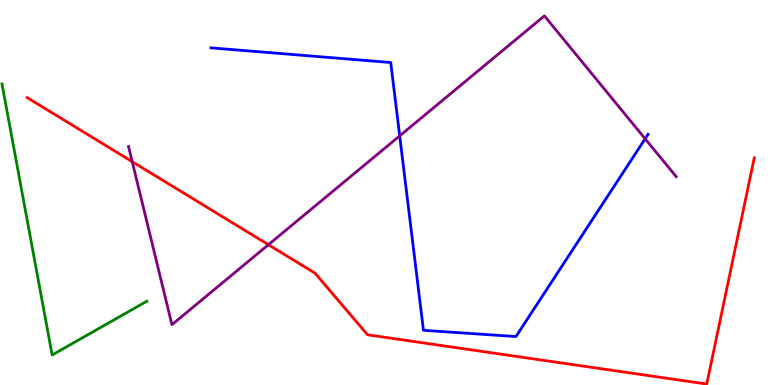[{'lines': ['blue', 'red'], 'intersections': []}, {'lines': ['green', 'red'], 'intersections': []}, {'lines': ['purple', 'red'], 'intersections': [{'x': 1.71, 'y': 5.8}, {'x': 3.46, 'y': 3.64}]}, {'lines': ['blue', 'green'], 'intersections': []}, {'lines': ['blue', 'purple'], 'intersections': [{'x': 5.16, 'y': 6.47}, {'x': 8.32, 'y': 6.4}]}, {'lines': ['green', 'purple'], 'intersections': []}]